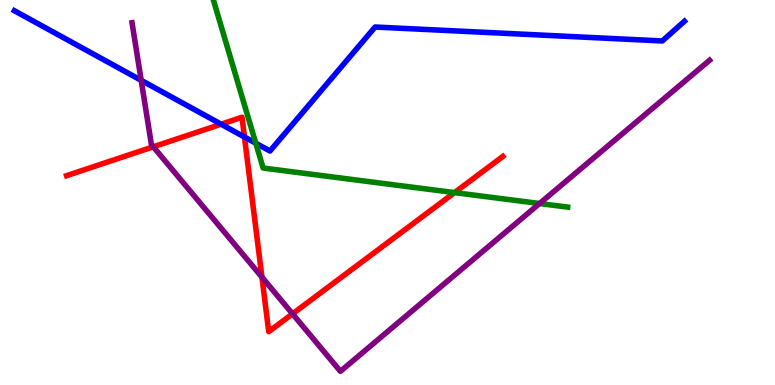[{'lines': ['blue', 'red'], 'intersections': [{'x': 2.85, 'y': 6.77}, {'x': 3.15, 'y': 6.44}]}, {'lines': ['green', 'red'], 'intersections': [{'x': 5.86, 'y': 5.0}]}, {'lines': ['purple', 'red'], 'intersections': [{'x': 1.98, 'y': 6.19}, {'x': 3.38, 'y': 2.8}, {'x': 3.77, 'y': 1.85}]}, {'lines': ['blue', 'green'], 'intersections': [{'x': 3.3, 'y': 6.28}]}, {'lines': ['blue', 'purple'], 'intersections': [{'x': 1.82, 'y': 7.91}]}, {'lines': ['green', 'purple'], 'intersections': [{'x': 6.96, 'y': 4.71}]}]